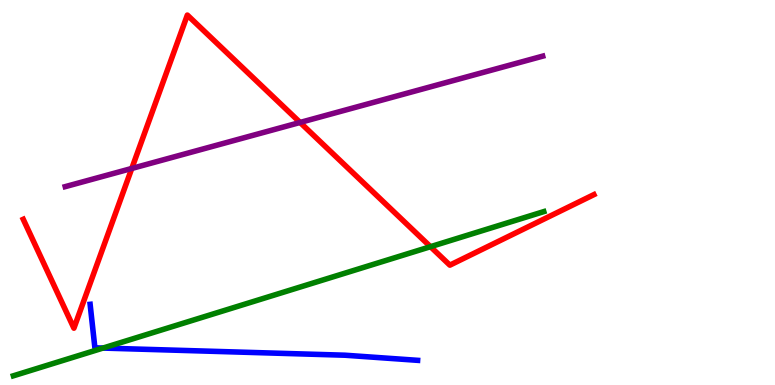[{'lines': ['blue', 'red'], 'intersections': []}, {'lines': ['green', 'red'], 'intersections': [{'x': 5.55, 'y': 3.59}]}, {'lines': ['purple', 'red'], 'intersections': [{'x': 1.7, 'y': 5.62}, {'x': 3.87, 'y': 6.82}]}, {'lines': ['blue', 'green'], 'intersections': [{'x': 1.33, 'y': 0.959}]}, {'lines': ['blue', 'purple'], 'intersections': []}, {'lines': ['green', 'purple'], 'intersections': []}]